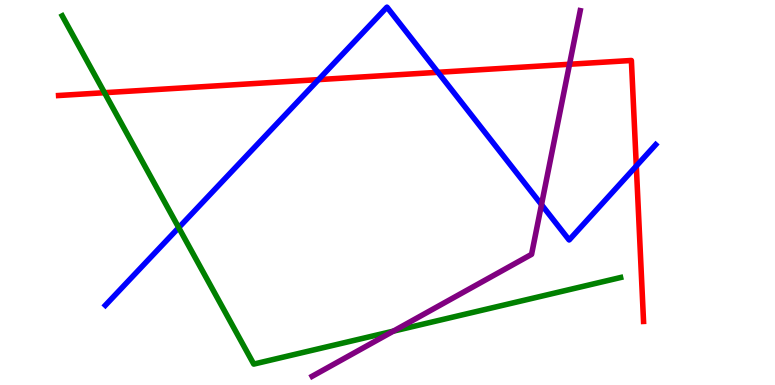[{'lines': ['blue', 'red'], 'intersections': [{'x': 4.11, 'y': 7.93}, {'x': 5.65, 'y': 8.12}, {'x': 8.21, 'y': 5.69}]}, {'lines': ['green', 'red'], 'intersections': [{'x': 1.35, 'y': 7.59}]}, {'lines': ['purple', 'red'], 'intersections': [{'x': 7.35, 'y': 8.33}]}, {'lines': ['blue', 'green'], 'intersections': [{'x': 2.31, 'y': 4.09}]}, {'lines': ['blue', 'purple'], 'intersections': [{'x': 6.99, 'y': 4.68}]}, {'lines': ['green', 'purple'], 'intersections': [{'x': 5.08, 'y': 1.4}]}]